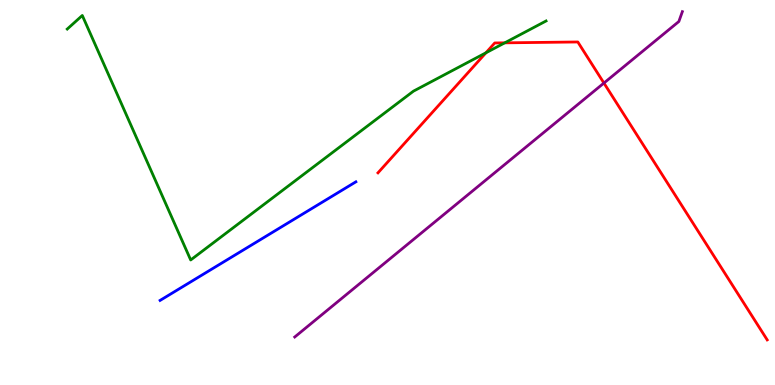[{'lines': ['blue', 'red'], 'intersections': []}, {'lines': ['green', 'red'], 'intersections': [{'x': 6.27, 'y': 8.63}, {'x': 6.51, 'y': 8.89}]}, {'lines': ['purple', 'red'], 'intersections': [{'x': 7.79, 'y': 7.84}]}, {'lines': ['blue', 'green'], 'intersections': []}, {'lines': ['blue', 'purple'], 'intersections': []}, {'lines': ['green', 'purple'], 'intersections': []}]